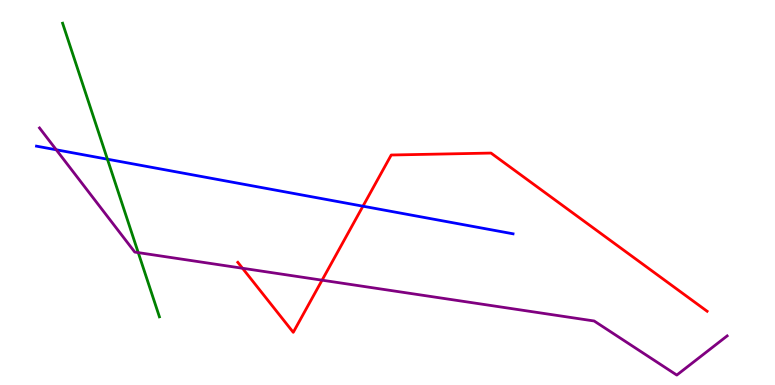[{'lines': ['blue', 'red'], 'intersections': [{'x': 4.68, 'y': 4.64}]}, {'lines': ['green', 'red'], 'intersections': []}, {'lines': ['purple', 'red'], 'intersections': [{'x': 3.13, 'y': 3.03}, {'x': 4.16, 'y': 2.72}]}, {'lines': ['blue', 'green'], 'intersections': [{'x': 1.39, 'y': 5.86}]}, {'lines': ['blue', 'purple'], 'intersections': [{'x': 0.726, 'y': 6.11}]}, {'lines': ['green', 'purple'], 'intersections': [{'x': 1.78, 'y': 3.44}]}]